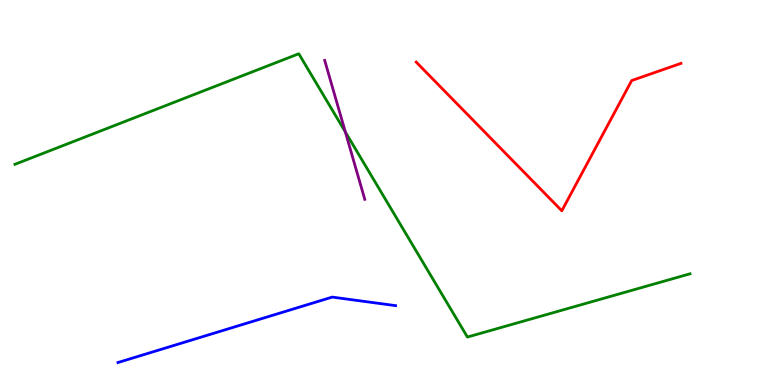[{'lines': ['blue', 'red'], 'intersections': []}, {'lines': ['green', 'red'], 'intersections': []}, {'lines': ['purple', 'red'], 'intersections': []}, {'lines': ['blue', 'green'], 'intersections': []}, {'lines': ['blue', 'purple'], 'intersections': []}, {'lines': ['green', 'purple'], 'intersections': [{'x': 4.46, 'y': 6.57}]}]